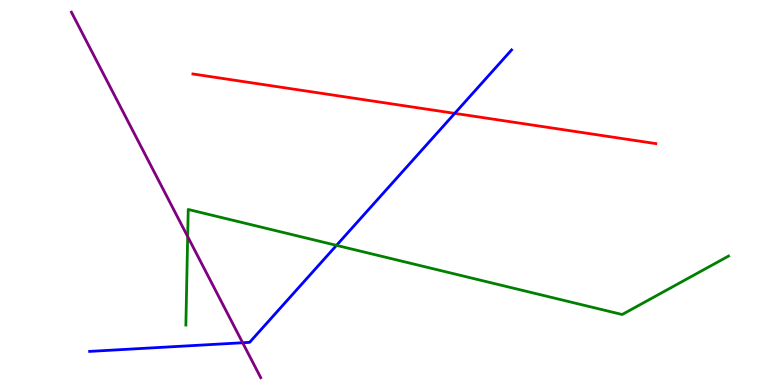[{'lines': ['blue', 'red'], 'intersections': [{'x': 5.87, 'y': 7.06}]}, {'lines': ['green', 'red'], 'intersections': []}, {'lines': ['purple', 'red'], 'intersections': []}, {'lines': ['blue', 'green'], 'intersections': [{'x': 4.34, 'y': 3.63}]}, {'lines': ['blue', 'purple'], 'intersections': [{'x': 3.13, 'y': 1.1}]}, {'lines': ['green', 'purple'], 'intersections': [{'x': 2.42, 'y': 3.85}]}]